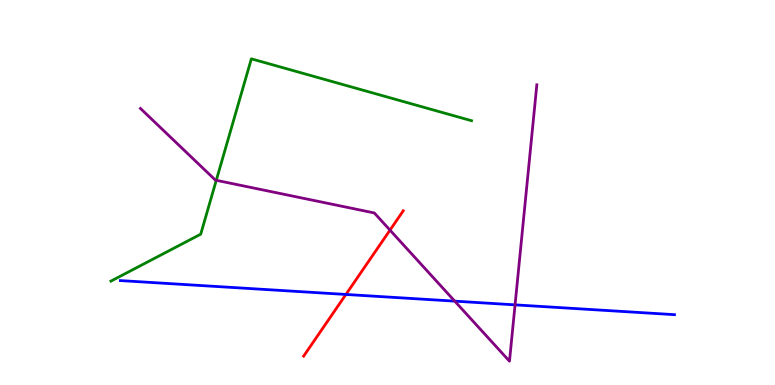[{'lines': ['blue', 'red'], 'intersections': [{'x': 4.46, 'y': 2.35}]}, {'lines': ['green', 'red'], 'intersections': []}, {'lines': ['purple', 'red'], 'intersections': [{'x': 5.03, 'y': 4.02}]}, {'lines': ['blue', 'green'], 'intersections': []}, {'lines': ['blue', 'purple'], 'intersections': [{'x': 5.87, 'y': 2.18}, {'x': 6.65, 'y': 2.08}]}, {'lines': ['green', 'purple'], 'intersections': [{'x': 2.79, 'y': 5.32}]}]